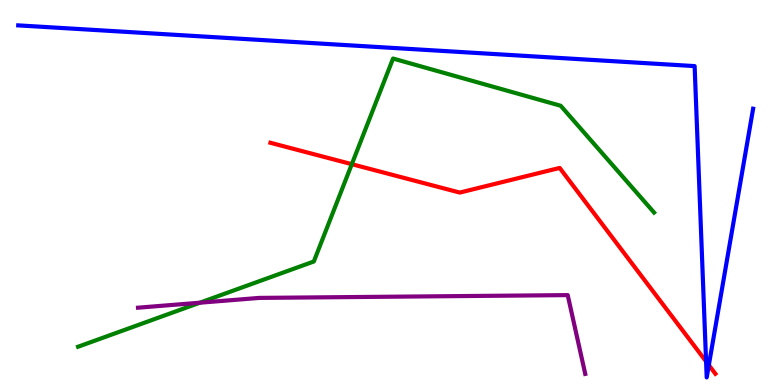[{'lines': ['blue', 'red'], 'intersections': [{'x': 9.11, 'y': 0.611}, {'x': 9.15, 'y': 0.517}]}, {'lines': ['green', 'red'], 'intersections': [{'x': 4.54, 'y': 5.74}]}, {'lines': ['purple', 'red'], 'intersections': []}, {'lines': ['blue', 'green'], 'intersections': []}, {'lines': ['blue', 'purple'], 'intersections': []}, {'lines': ['green', 'purple'], 'intersections': [{'x': 2.58, 'y': 2.14}]}]